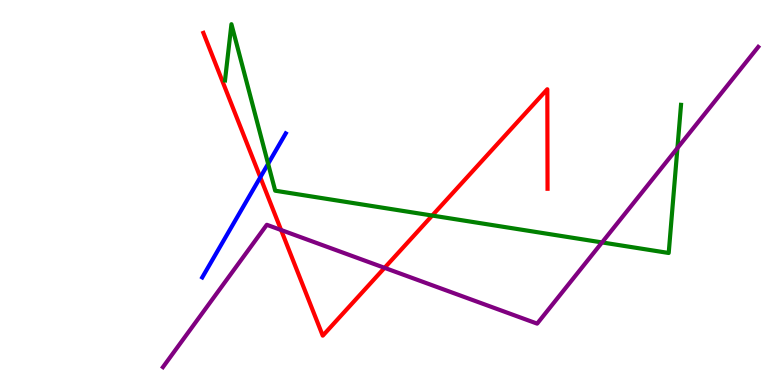[{'lines': ['blue', 'red'], 'intersections': [{'x': 3.36, 'y': 5.4}]}, {'lines': ['green', 'red'], 'intersections': [{'x': 5.58, 'y': 4.4}]}, {'lines': ['purple', 'red'], 'intersections': [{'x': 3.63, 'y': 4.03}, {'x': 4.96, 'y': 3.04}]}, {'lines': ['blue', 'green'], 'intersections': [{'x': 3.46, 'y': 5.75}]}, {'lines': ['blue', 'purple'], 'intersections': []}, {'lines': ['green', 'purple'], 'intersections': [{'x': 7.77, 'y': 3.7}, {'x': 8.74, 'y': 6.15}]}]